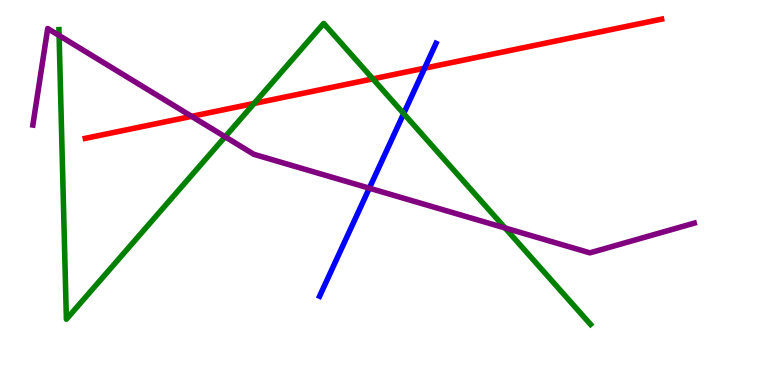[{'lines': ['blue', 'red'], 'intersections': [{'x': 5.48, 'y': 8.23}]}, {'lines': ['green', 'red'], 'intersections': [{'x': 3.28, 'y': 7.31}, {'x': 4.81, 'y': 7.95}]}, {'lines': ['purple', 'red'], 'intersections': [{'x': 2.47, 'y': 6.98}]}, {'lines': ['blue', 'green'], 'intersections': [{'x': 5.21, 'y': 7.05}]}, {'lines': ['blue', 'purple'], 'intersections': [{'x': 4.77, 'y': 5.11}]}, {'lines': ['green', 'purple'], 'intersections': [{'x': 0.763, 'y': 9.08}, {'x': 2.9, 'y': 6.45}, {'x': 6.52, 'y': 4.08}]}]